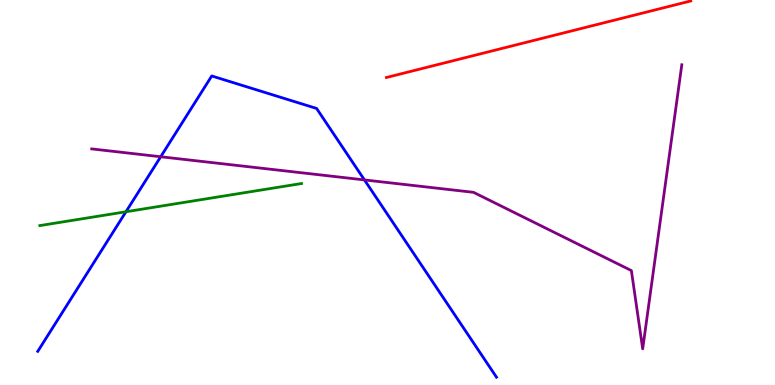[{'lines': ['blue', 'red'], 'intersections': []}, {'lines': ['green', 'red'], 'intersections': []}, {'lines': ['purple', 'red'], 'intersections': []}, {'lines': ['blue', 'green'], 'intersections': [{'x': 1.63, 'y': 4.5}]}, {'lines': ['blue', 'purple'], 'intersections': [{'x': 2.07, 'y': 5.93}, {'x': 4.7, 'y': 5.33}]}, {'lines': ['green', 'purple'], 'intersections': []}]